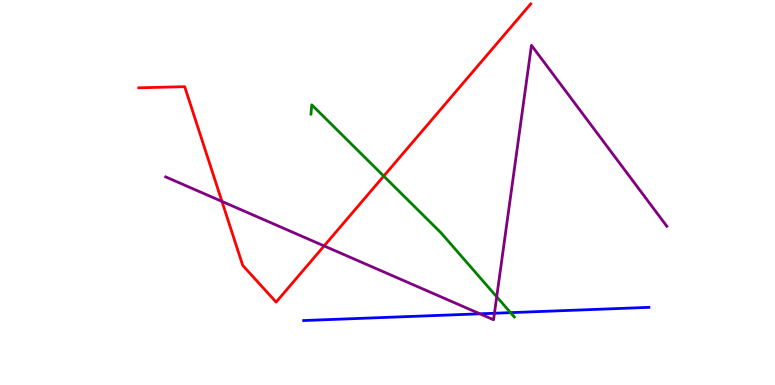[{'lines': ['blue', 'red'], 'intersections': []}, {'lines': ['green', 'red'], 'intersections': [{'x': 4.95, 'y': 5.43}]}, {'lines': ['purple', 'red'], 'intersections': [{'x': 2.86, 'y': 4.77}, {'x': 4.18, 'y': 3.61}]}, {'lines': ['blue', 'green'], 'intersections': [{'x': 6.59, 'y': 1.88}]}, {'lines': ['blue', 'purple'], 'intersections': [{'x': 6.19, 'y': 1.85}, {'x': 6.38, 'y': 1.86}]}, {'lines': ['green', 'purple'], 'intersections': [{'x': 6.41, 'y': 2.29}]}]